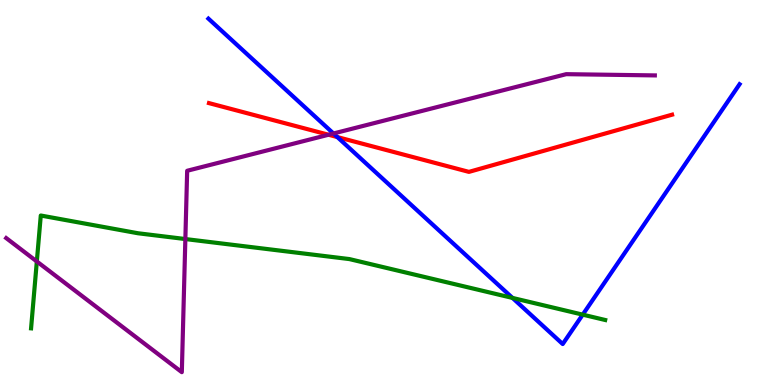[{'lines': ['blue', 'red'], 'intersections': [{'x': 4.35, 'y': 6.44}]}, {'lines': ['green', 'red'], 'intersections': []}, {'lines': ['purple', 'red'], 'intersections': [{'x': 4.24, 'y': 6.5}]}, {'lines': ['blue', 'green'], 'intersections': [{'x': 6.61, 'y': 2.26}, {'x': 7.52, 'y': 1.83}]}, {'lines': ['blue', 'purple'], 'intersections': [{'x': 4.3, 'y': 6.53}]}, {'lines': ['green', 'purple'], 'intersections': [{'x': 0.475, 'y': 3.21}, {'x': 2.39, 'y': 3.79}]}]